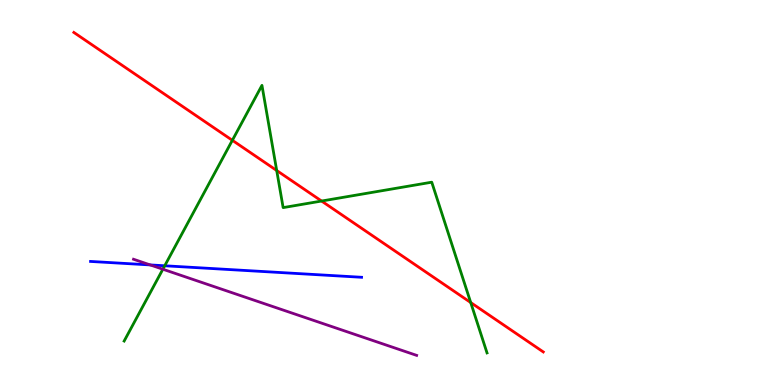[{'lines': ['blue', 'red'], 'intersections': []}, {'lines': ['green', 'red'], 'intersections': [{'x': 3.0, 'y': 6.36}, {'x': 3.57, 'y': 5.57}, {'x': 4.15, 'y': 4.78}, {'x': 6.07, 'y': 2.14}]}, {'lines': ['purple', 'red'], 'intersections': []}, {'lines': ['blue', 'green'], 'intersections': [{'x': 2.13, 'y': 3.1}]}, {'lines': ['blue', 'purple'], 'intersections': [{'x': 1.94, 'y': 3.12}]}, {'lines': ['green', 'purple'], 'intersections': [{'x': 2.1, 'y': 3.01}]}]